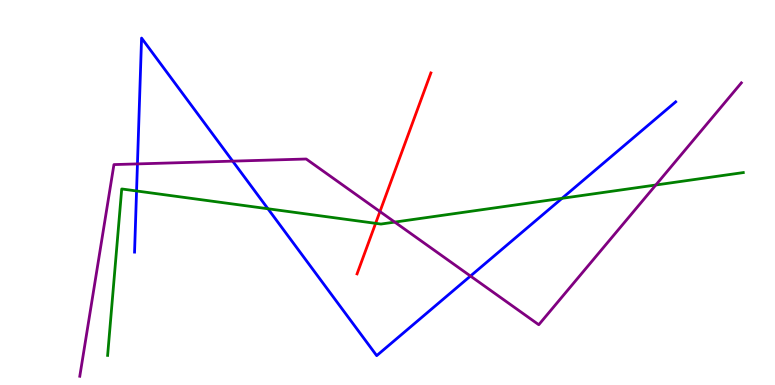[{'lines': ['blue', 'red'], 'intersections': []}, {'lines': ['green', 'red'], 'intersections': [{'x': 4.85, 'y': 4.2}]}, {'lines': ['purple', 'red'], 'intersections': [{'x': 4.9, 'y': 4.51}]}, {'lines': ['blue', 'green'], 'intersections': [{'x': 1.76, 'y': 5.04}, {'x': 3.46, 'y': 4.58}, {'x': 7.25, 'y': 4.85}]}, {'lines': ['blue', 'purple'], 'intersections': [{'x': 1.77, 'y': 5.74}, {'x': 3.0, 'y': 5.81}, {'x': 6.07, 'y': 2.83}]}, {'lines': ['green', 'purple'], 'intersections': [{'x': 5.09, 'y': 4.23}, {'x': 8.46, 'y': 5.19}]}]